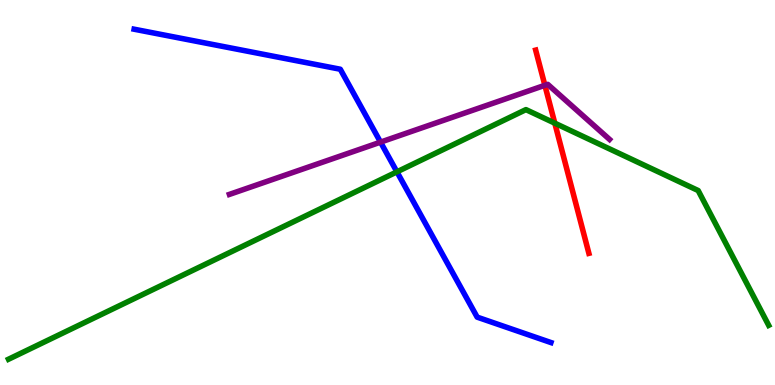[{'lines': ['blue', 'red'], 'intersections': []}, {'lines': ['green', 'red'], 'intersections': [{'x': 7.16, 'y': 6.8}]}, {'lines': ['purple', 'red'], 'intersections': [{'x': 7.03, 'y': 7.78}]}, {'lines': ['blue', 'green'], 'intersections': [{'x': 5.12, 'y': 5.54}]}, {'lines': ['blue', 'purple'], 'intersections': [{'x': 4.91, 'y': 6.31}]}, {'lines': ['green', 'purple'], 'intersections': []}]